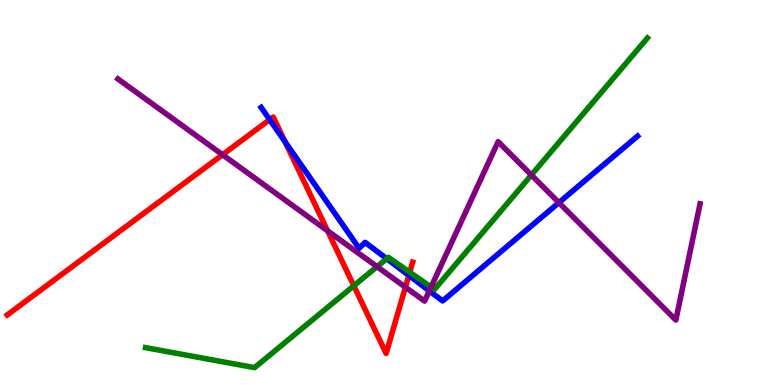[{'lines': ['blue', 'red'], 'intersections': [{'x': 3.48, 'y': 6.89}, {'x': 3.68, 'y': 6.31}, {'x': 5.28, 'y': 2.85}]}, {'lines': ['green', 'red'], 'intersections': [{'x': 4.57, 'y': 2.58}, {'x': 5.29, 'y': 2.93}]}, {'lines': ['purple', 'red'], 'intersections': [{'x': 2.87, 'y': 5.98}, {'x': 4.23, 'y': 4.0}, {'x': 5.23, 'y': 2.54}]}, {'lines': ['blue', 'green'], 'intersections': [{'x': 4.99, 'y': 3.28}]}, {'lines': ['blue', 'purple'], 'intersections': [{'x': 5.54, 'y': 2.44}, {'x': 7.21, 'y': 4.74}]}, {'lines': ['green', 'purple'], 'intersections': [{'x': 4.86, 'y': 3.07}, {'x': 5.56, 'y': 2.54}, {'x': 6.86, 'y': 5.45}]}]